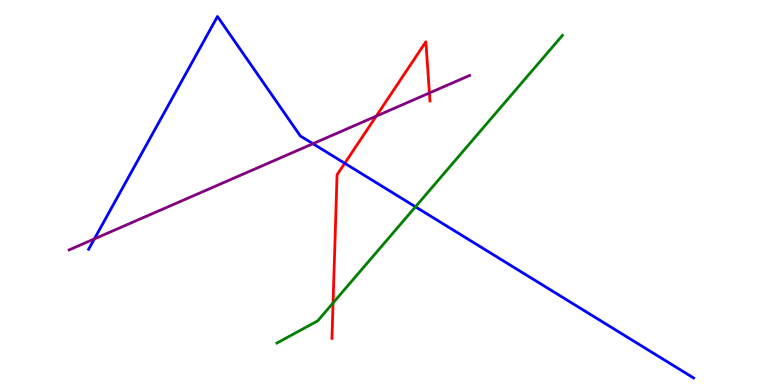[{'lines': ['blue', 'red'], 'intersections': [{'x': 4.45, 'y': 5.76}]}, {'lines': ['green', 'red'], 'intersections': [{'x': 4.3, 'y': 2.13}]}, {'lines': ['purple', 'red'], 'intersections': [{'x': 4.85, 'y': 6.98}, {'x': 5.54, 'y': 7.58}]}, {'lines': ['blue', 'green'], 'intersections': [{'x': 5.36, 'y': 4.63}]}, {'lines': ['blue', 'purple'], 'intersections': [{'x': 1.22, 'y': 3.79}, {'x': 4.04, 'y': 6.27}]}, {'lines': ['green', 'purple'], 'intersections': []}]